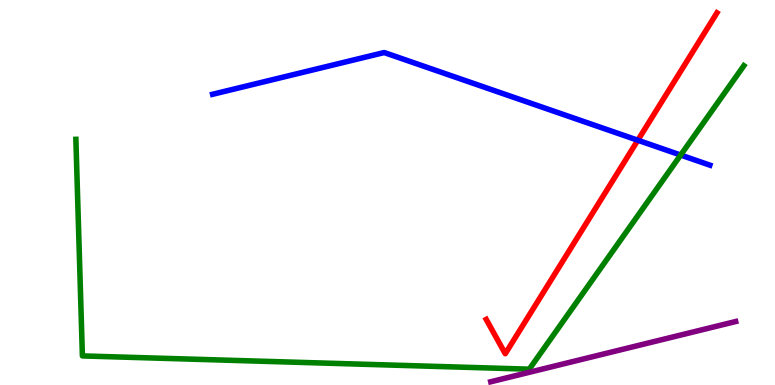[{'lines': ['blue', 'red'], 'intersections': [{'x': 8.23, 'y': 6.36}]}, {'lines': ['green', 'red'], 'intersections': []}, {'lines': ['purple', 'red'], 'intersections': []}, {'lines': ['blue', 'green'], 'intersections': [{'x': 8.78, 'y': 5.97}]}, {'lines': ['blue', 'purple'], 'intersections': []}, {'lines': ['green', 'purple'], 'intersections': []}]